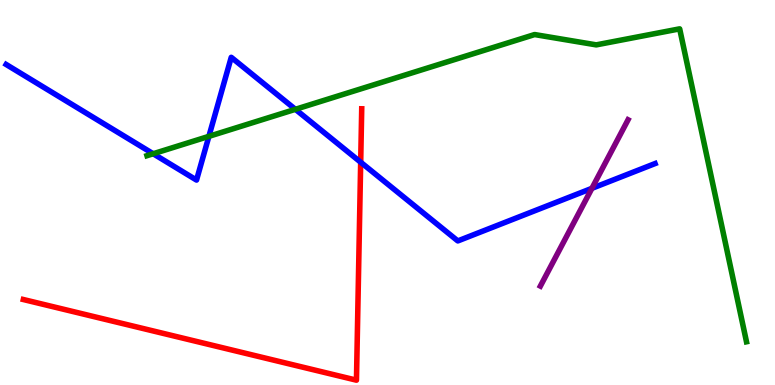[{'lines': ['blue', 'red'], 'intersections': [{'x': 4.65, 'y': 5.79}]}, {'lines': ['green', 'red'], 'intersections': []}, {'lines': ['purple', 'red'], 'intersections': []}, {'lines': ['blue', 'green'], 'intersections': [{'x': 1.98, 'y': 6.01}, {'x': 2.7, 'y': 6.46}, {'x': 3.81, 'y': 7.16}]}, {'lines': ['blue', 'purple'], 'intersections': [{'x': 7.64, 'y': 5.11}]}, {'lines': ['green', 'purple'], 'intersections': []}]